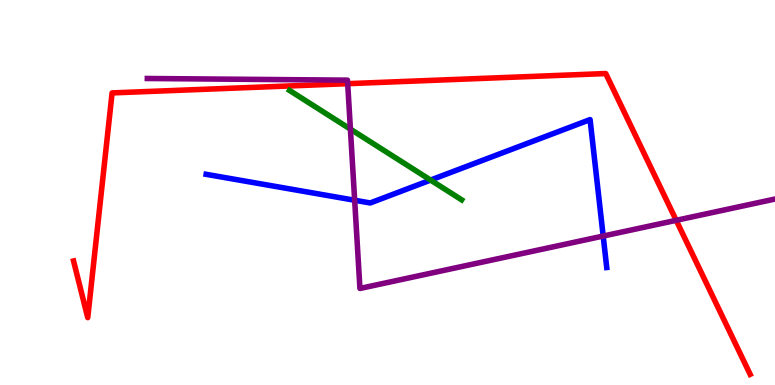[{'lines': ['blue', 'red'], 'intersections': []}, {'lines': ['green', 'red'], 'intersections': []}, {'lines': ['purple', 'red'], 'intersections': [{'x': 4.49, 'y': 7.83}, {'x': 8.73, 'y': 4.28}]}, {'lines': ['blue', 'green'], 'intersections': [{'x': 5.56, 'y': 5.32}]}, {'lines': ['blue', 'purple'], 'intersections': [{'x': 4.58, 'y': 4.8}, {'x': 7.78, 'y': 3.87}]}, {'lines': ['green', 'purple'], 'intersections': [{'x': 4.52, 'y': 6.65}]}]